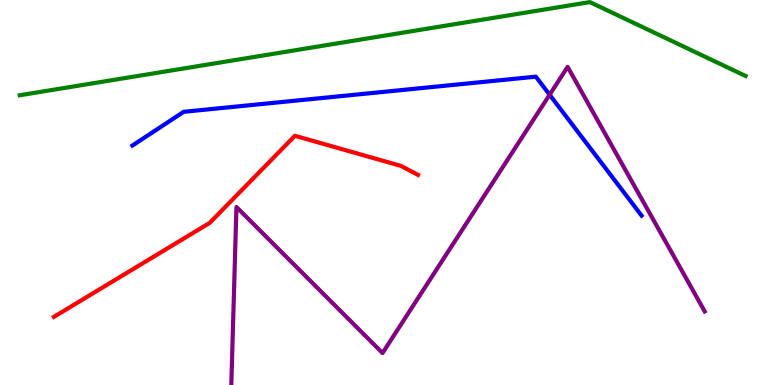[{'lines': ['blue', 'red'], 'intersections': []}, {'lines': ['green', 'red'], 'intersections': []}, {'lines': ['purple', 'red'], 'intersections': []}, {'lines': ['blue', 'green'], 'intersections': []}, {'lines': ['blue', 'purple'], 'intersections': [{'x': 7.09, 'y': 7.54}]}, {'lines': ['green', 'purple'], 'intersections': []}]